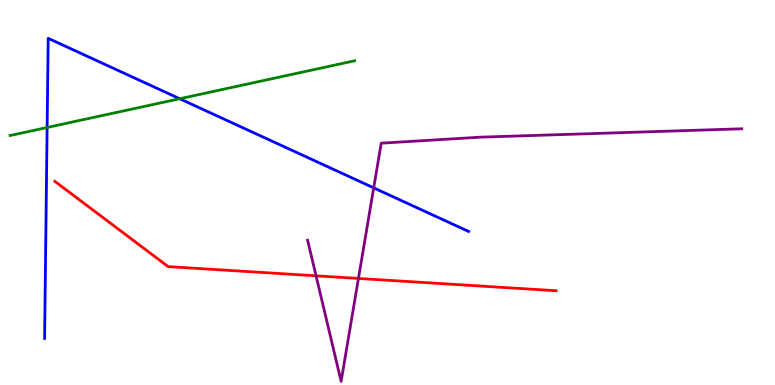[{'lines': ['blue', 'red'], 'intersections': []}, {'lines': ['green', 'red'], 'intersections': []}, {'lines': ['purple', 'red'], 'intersections': [{'x': 4.08, 'y': 2.84}, {'x': 4.63, 'y': 2.77}]}, {'lines': ['blue', 'green'], 'intersections': [{'x': 0.608, 'y': 6.69}, {'x': 2.32, 'y': 7.44}]}, {'lines': ['blue', 'purple'], 'intersections': [{'x': 4.82, 'y': 5.12}]}, {'lines': ['green', 'purple'], 'intersections': []}]